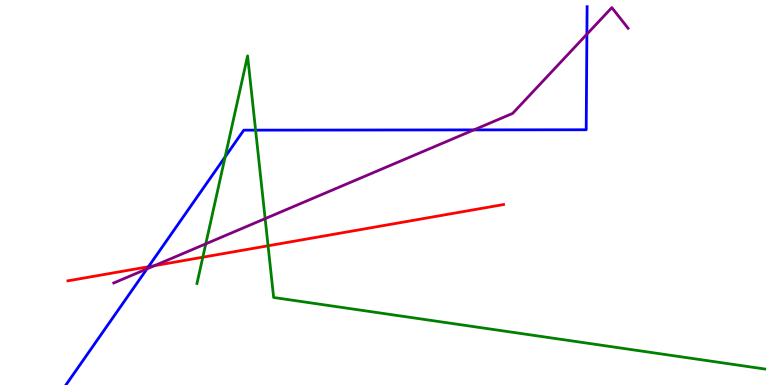[{'lines': ['blue', 'red'], 'intersections': [{'x': 1.92, 'y': 3.07}]}, {'lines': ['green', 'red'], 'intersections': [{'x': 2.62, 'y': 3.32}, {'x': 3.46, 'y': 3.62}]}, {'lines': ['purple', 'red'], 'intersections': [{'x': 1.99, 'y': 3.1}]}, {'lines': ['blue', 'green'], 'intersections': [{'x': 2.9, 'y': 5.92}, {'x': 3.3, 'y': 6.62}]}, {'lines': ['blue', 'purple'], 'intersections': [{'x': 1.9, 'y': 3.02}, {'x': 6.11, 'y': 6.63}, {'x': 7.57, 'y': 9.11}]}, {'lines': ['green', 'purple'], 'intersections': [{'x': 2.66, 'y': 3.67}, {'x': 3.42, 'y': 4.32}]}]